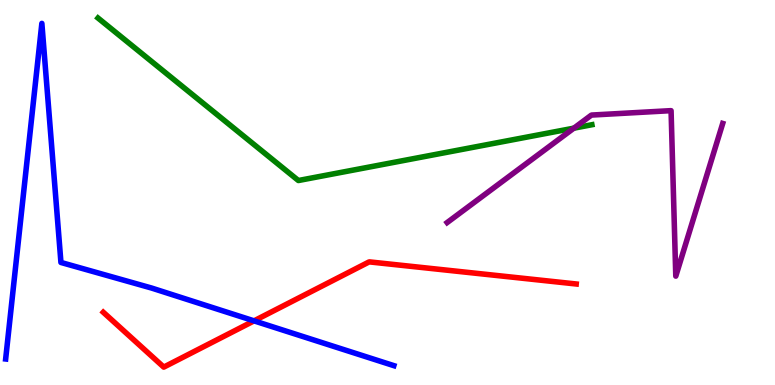[{'lines': ['blue', 'red'], 'intersections': [{'x': 3.28, 'y': 1.67}]}, {'lines': ['green', 'red'], 'intersections': []}, {'lines': ['purple', 'red'], 'intersections': []}, {'lines': ['blue', 'green'], 'intersections': []}, {'lines': ['blue', 'purple'], 'intersections': []}, {'lines': ['green', 'purple'], 'intersections': [{'x': 7.4, 'y': 6.67}]}]